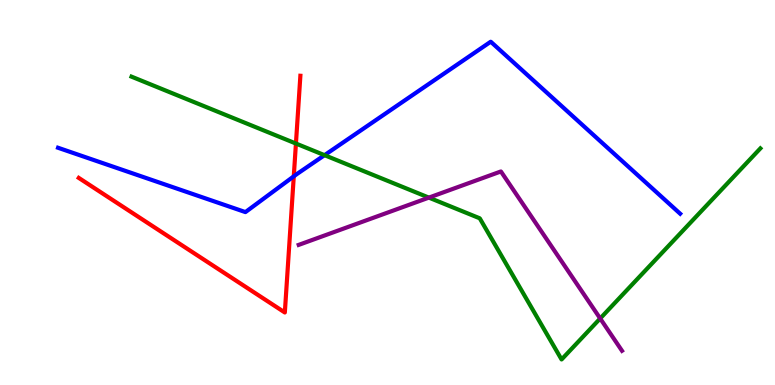[{'lines': ['blue', 'red'], 'intersections': [{'x': 3.79, 'y': 5.42}]}, {'lines': ['green', 'red'], 'intersections': [{'x': 3.82, 'y': 6.27}]}, {'lines': ['purple', 'red'], 'intersections': []}, {'lines': ['blue', 'green'], 'intersections': [{'x': 4.19, 'y': 5.97}]}, {'lines': ['blue', 'purple'], 'intersections': []}, {'lines': ['green', 'purple'], 'intersections': [{'x': 5.53, 'y': 4.87}, {'x': 7.74, 'y': 1.73}]}]